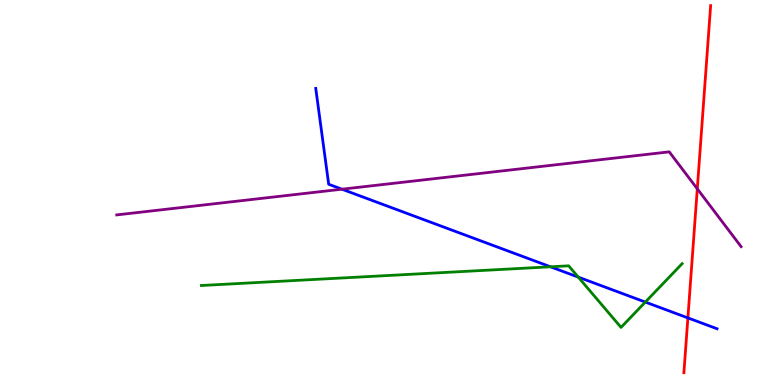[{'lines': ['blue', 'red'], 'intersections': [{'x': 8.88, 'y': 1.74}]}, {'lines': ['green', 'red'], 'intersections': []}, {'lines': ['purple', 'red'], 'intersections': [{'x': 9.0, 'y': 5.1}]}, {'lines': ['blue', 'green'], 'intersections': [{'x': 7.1, 'y': 3.07}, {'x': 7.46, 'y': 2.8}, {'x': 8.33, 'y': 2.15}]}, {'lines': ['blue', 'purple'], 'intersections': [{'x': 4.41, 'y': 5.09}]}, {'lines': ['green', 'purple'], 'intersections': []}]